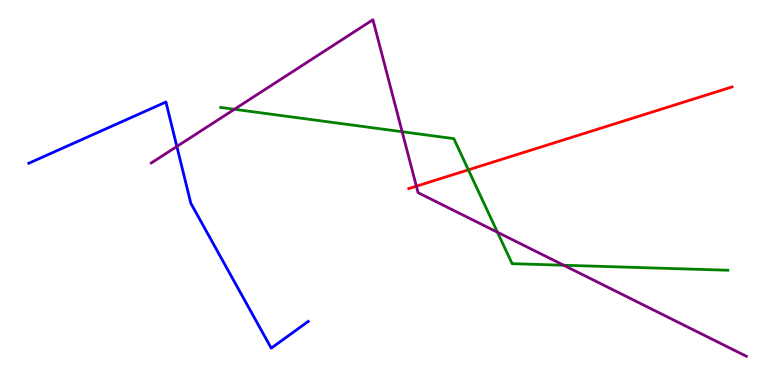[{'lines': ['blue', 'red'], 'intersections': []}, {'lines': ['green', 'red'], 'intersections': [{'x': 6.04, 'y': 5.59}]}, {'lines': ['purple', 'red'], 'intersections': [{'x': 5.37, 'y': 5.16}]}, {'lines': ['blue', 'green'], 'intersections': []}, {'lines': ['blue', 'purple'], 'intersections': [{'x': 2.28, 'y': 6.2}]}, {'lines': ['green', 'purple'], 'intersections': [{'x': 3.02, 'y': 7.16}, {'x': 5.19, 'y': 6.58}, {'x': 6.42, 'y': 3.97}, {'x': 7.27, 'y': 3.11}]}]